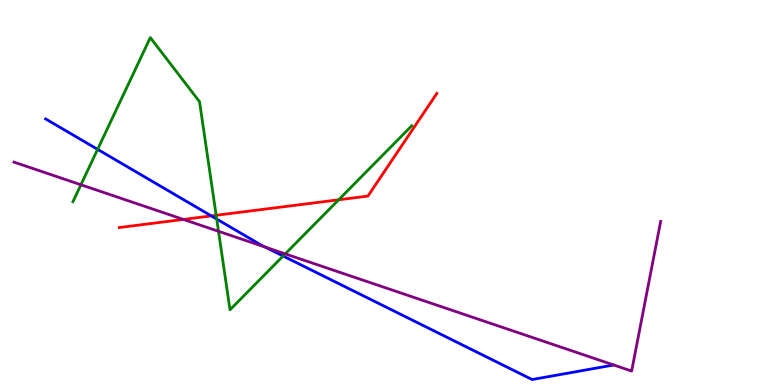[{'lines': ['blue', 'red'], 'intersections': [{'x': 2.73, 'y': 4.39}]}, {'lines': ['green', 'red'], 'intersections': [{'x': 2.79, 'y': 4.41}, {'x': 4.37, 'y': 4.81}]}, {'lines': ['purple', 'red'], 'intersections': [{'x': 2.37, 'y': 4.3}]}, {'lines': ['blue', 'green'], 'intersections': [{'x': 1.26, 'y': 6.12}, {'x': 2.8, 'y': 4.31}, {'x': 3.65, 'y': 3.35}]}, {'lines': ['blue', 'purple'], 'intersections': [{'x': 3.42, 'y': 3.58}]}, {'lines': ['green', 'purple'], 'intersections': [{'x': 1.04, 'y': 5.2}, {'x': 2.82, 'y': 3.99}, {'x': 3.68, 'y': 3.41}]}]